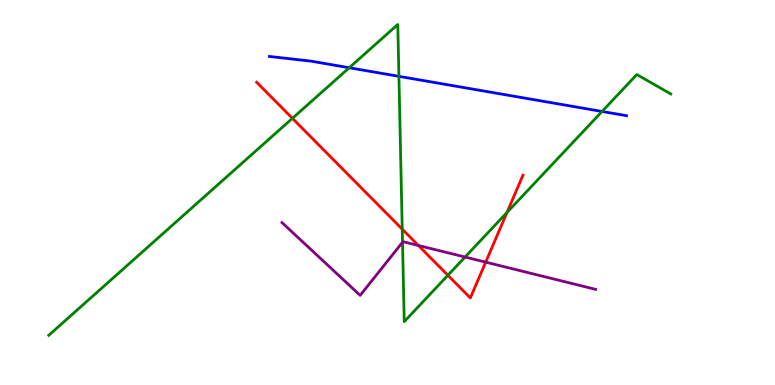[{'lines': ['blue', 'red'], 'intersections': []}, {'lines': ['green', 'red'], 'intersections': [{'x': 3.77, 'y': 6.93}, {'x': 5.19, 'y': 4.05}, {'x': 5.78, 'y': 2.85}, {'x': 6.54, 'y': 4.48}]}, {'lines': ['purple', 'red'], 'intersections': [{'x': 5.4, 'y': 3.62}, {'x': 6.27, 'y': 3.19}]}, {'lines': ['blue', 'green'], 'intersections': [{'x': 4.51, 'y': 8.24}, {'x': 5.15, 'y': 8.02}, {'x': 7.77, 'y': 7.1}]}, {'lines': ['blue', 'purple'], 'intersections': []}, {'lines': ['green', 'purple'], 'intersections': [{'x': 5.19, 'y': 3.71}, {'x': 6.0, 'y': 3.32}]}]